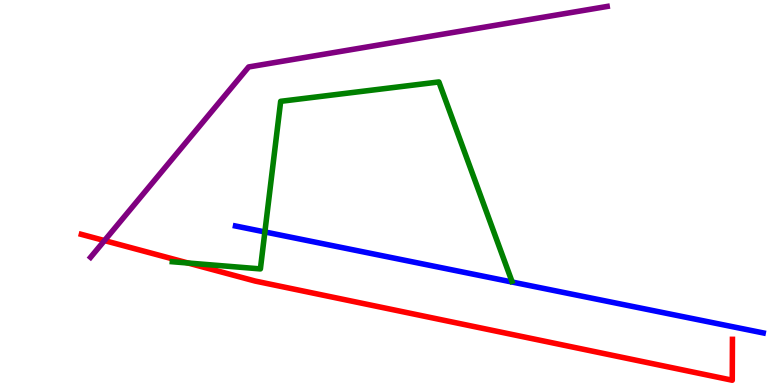[{'lines': ['blue', 'red'], 'intersections': []}, {'lines': ['green', 'red'], 'intersections': [{'x': 2.43, 'y': 3.17}]}, {'lines': ['purple', 'red'], 'intersections': [{'x': 1.35, 'y': 3.75}]}, {'lines': ['blue', 'green'], 'intersections': [{'x': 3.42, 'y': 3.98}]}, {'lines': ['blue', 'purple'], 'intersections': []}, {'lines': ['green', 'purple'], 'intersections': []}]